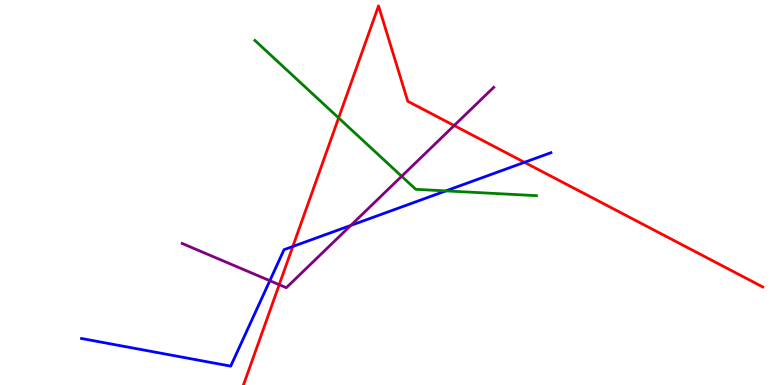[{'lines': ['blue', 'red'], 'intersections': [{'x': 3.78, 'y': 3.6}, {'x': 6.77, 'y': 5.78}]}, {'lines': ['green', 'red'], 'intersections': [{'x': 4.37, 'y': 6.94}]}, {'lines': ['purple', 'red'], 'intersections': [{'x': 3.6, 'y': 2.61}, {'x': 5.86, 'y': 6.74}]}, {'lines': ['blue', 'green'], 'intersections': [{'x': 5.75, 'y': 5.04}]}, {'lines': ['blue', 'purple'], 'intersections': [{'x': 3.48, 'y': 2.71}, {'x': 4.53, 'y': 4.14}]}, {'lines': ['green', 'purple'], 'intersections': [{'x': 5.18, 'y': 5.42}]}]